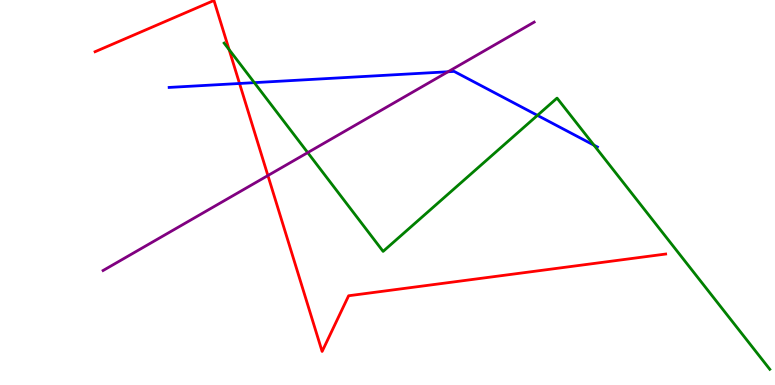[{'lines': ['blue', 'red'], 'intersections': [{'x': 3.09, 'y': 7.83}]}, {'lines': ['green', 'red'], 'intersections': [{'x': 2.96, 'y': 8.71}]}, {'lines': ['purple', 'red'], 'intersections': [{'x': 3.46, 'y': 5.44}]}, {'lines': ['blue', 'green'], 'intersections': [{'x': 3.28, 'y': 7.85}, {'x': 6.93, 'y': 7.0}, {'x': 7.66, 'y': 6.23}]}, {'lines': ['blue', 'purple'], 'intersections': [{'x': 5.78, 'y': 8.14}]}, {'lines': ['green', 'purple'], 'intersections': [{'x': 3.97, 'y': 6.04}]}]